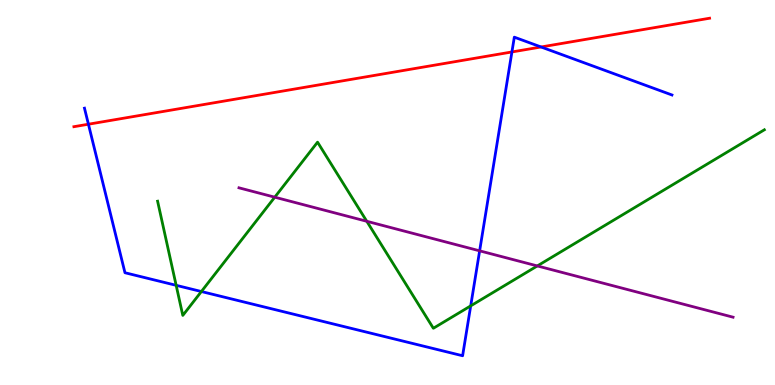[{'lines': ['blue', 'red'], 'intersections': [{'x': 1.14, 'y': 6.77}, {'x': 6.61, 'y': 8.65}, {'x': 6.98, 'y': 8.78}]}, {'lines': ['green', 'red'], 'intersections': []}, {'lines': ['purple', 'red'], 'intersections': []}, {'lines': ['blue', 'green'], 'intersections': [{'x': 2.27, 'y': 2.59}, {'x': 2.6, 'y': 2.43}, {'x': 6.07, 'y': 2.06}]}, {'lines': ['blue', 'purple'], 'intersections': [{'x': 6.19, 'y': 3.48}]}, {'lines': ['green', 'purple'], 'intersections': [{'x': 3.55, 'y': 4.88}, {'x': 4.73, 'y': 4.25}, {'x': 6.93, 'y': 3.09}]}]